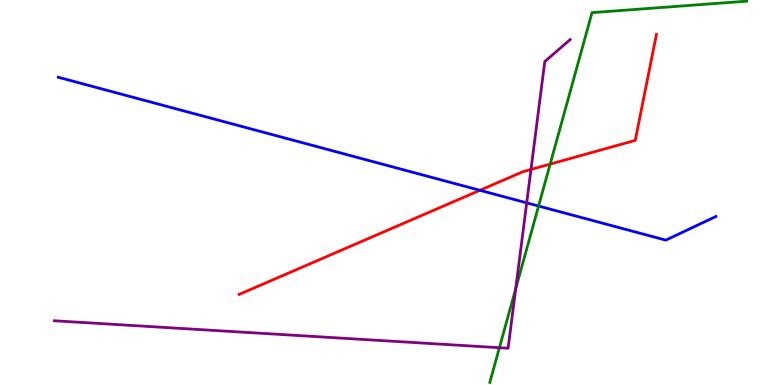[{'lines': ['blue', 'red'], 'intersections': [{'x': 6.19, 'y': 5.06}]}, {'lines': ['green', 'red'], 'intersections': [{'x': 7.1, 'y': 5.74}]}, {'lines': ['purple', 'red'], 'intersections': [{'x': 6.85, 'y': 5.6}]}, {'lines': ['blue', 'green'], 'intersections': [{'x': 6.95, 'y': 4.65}]}, {'lines': ['blue', 'purple'], 'intersections': [{'x': 6.8, 'y': 4.73}]}, {'lines': ['green', 'purple'], 'intersections': [{'x': 6.44, 'y': 0.968}, {'x': 6.65, 'y': 2.5}]}]